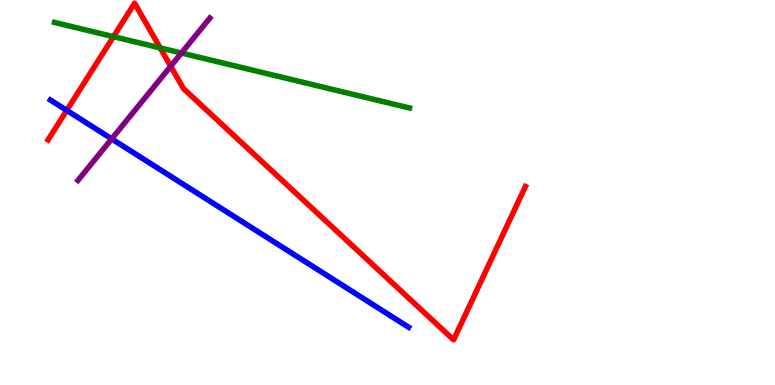[{'lines': ['blue', 'red'], 'intersections': [{'x': 0.861, 'y': 7.13}]}, {'lines': ['green', 'red'], 'intersections': [{'x': 1.46, 'y': 9.05}, {'x': 2.07, 'y': 8.76}]}, {'lines': ['purple', 'red'], 'intersections': [{'x': 2.2, 'y': 8.28}]}, {'lines': ['blue', 'green'], 'intersections': []}, {'lines': ['blue', 'purple'], 'intersections': [{'x': 1.44, 'y': 6.39}]}, {'lines': ['green', 'purple'], 'intersections': [{'x': 2.34, 'y': 8.62}]}]